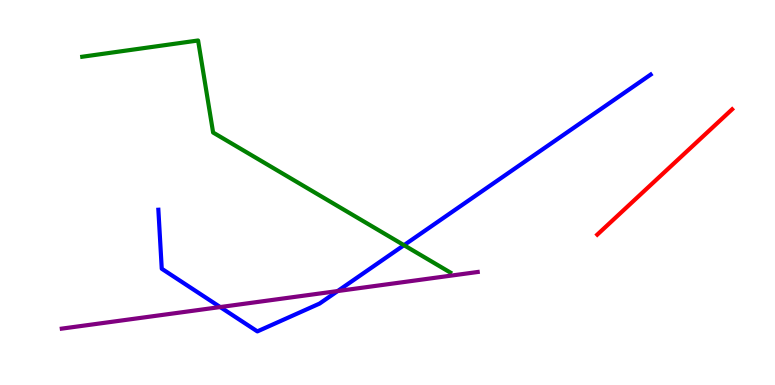[{'lines': ['blue', 'red'], 'intersections': []}, {'lines': ['green', 'red'], 'intersections': []}, {'lines': ['purple', 'red'], 'intersections': []}, {'lines': ['blue', 'green'], 'intersections': [{'x': 5.21, 'y': 3.63}]}, {'lines': ['blue', 'purple'], 'intersections': [{'x': 2.84, 'y': 2.02}, {'x': 4.36, 'y': 2.44}]}, {'lines': ['green', 'purple'], 'intersections': []}]